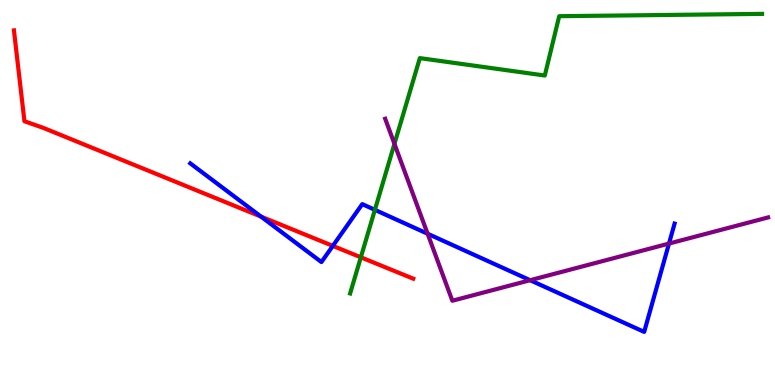[{'lines': ['blue', 'red'], 'intersections': [{'x': 3.37, 'y': 4.37}, {'x': 4.29, 'y': 3.61}]}, {'lines': ['green', 'red'], 'intersections': [{'x': 4.66, 'y': 3.32}]}, {'lines': ['purple', 'red'], 'intersections': []}, {'lines': ['blue', 'green'], 'intersections': [{'x': 4.84, 'y': 4.55}]}, {'lines': ['blue', 'purple'], 'intersections': [{'x': 5.52, 'y': 3.93}, {'x': 6.84, 'y': 2.72}, {'x': 8.63, 'y': 3.67}]}, {'lines': ['green', 'purple'], 'intersections': [{'x': 5.09, 'y': 6.26}]}]